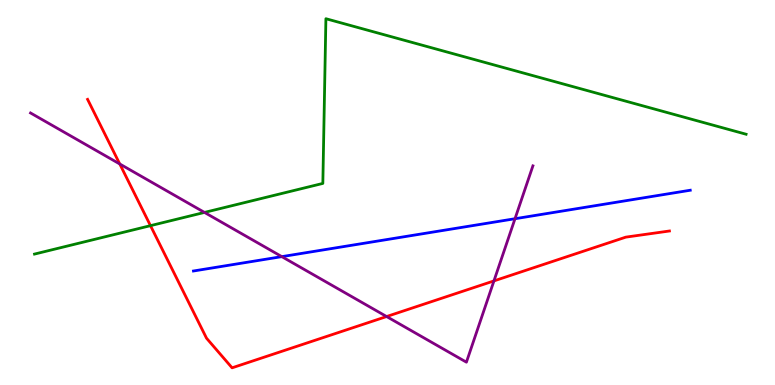[{'lines': ['blue', 'red'], 'intersections': []}, {'lines': ['green', 'red'], 'intersections': [{'x': 1.94, 'y': 4.14}]}, {'lines': ['purple', 'red'], 'intersections': [{'x': 1.55, 'y': 5.74}, {'x': 4.99, 'y': 1.78}, {'x': 6.37, 'y': 2.7}]}, {'lines': ['blue', 'green'], 'intersections': []}, {'lines': ['blue', 'purple'], 'intersections': [{'x': 3.64, 'y': 3.33}, {'x': 6.65, 'y': 4.32}]}, {'lines': ['green', 'purple'], 'intersections': [{'x': 2.64, 'y': 4.48}]}]